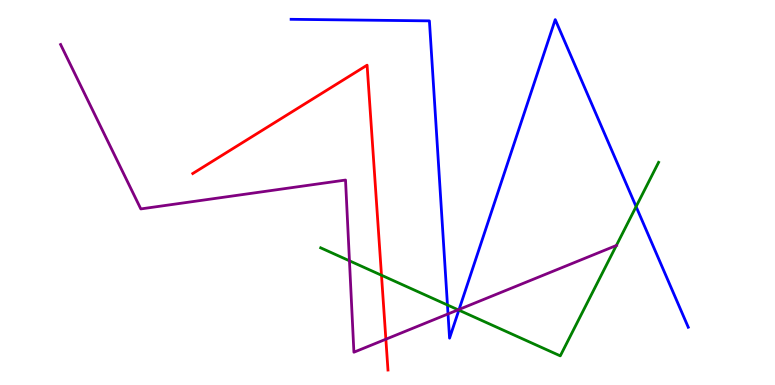[{'lines': ['blue', 'red'], 'intersections': []}, {'lines': ['green', 'red'], 'intersections': [{'x': 4.92, 'y': 2.85}]}, {'lines': ['purple', 'red'], 'intersections': [{'x': 4.98, 'y': 1.19}]}, {'lines': ['blue', 'green'], 'intersections': [{'x': 5.77, 'y': 2.08}, {'x': 5.92, 'y': 1.94}, {'x': 8.21, 'y': 4.63}]}, {'lines': ['blue', 'purple'], 'intersections': [{'x': 5.78, 'y': 1.85}, {'x': 5.92, 'y': 1.96}]}, {'lines': ['green', 'purple'], 'intersections': [{'x': 4.51, 'y': 3.23}, {'x': 5.91, 'y': 1.95}, {'x': 7.95, 'y': 3.62}]}]